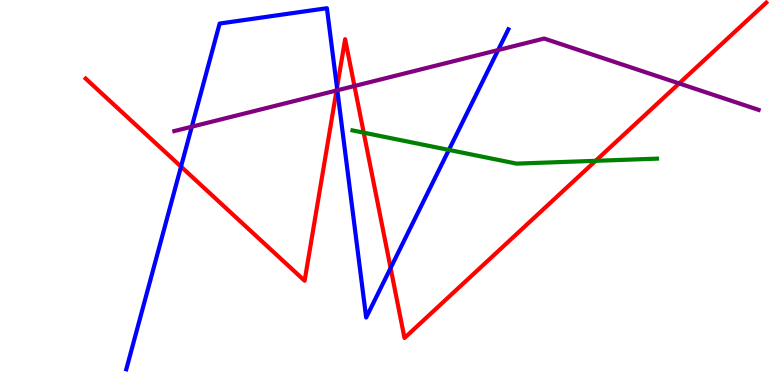[{'lines': ['blue', 'red'], 'intersections': [{'x': 2.34, 'y': 5.67}, {'x': 4.35, 'y': 7.72}, {'x': 5.04, 'y': 3.04}]}, {'lines': ['green', 'red'], 'intersections': [{'x': 4.69, 'y': 6.55}, {'x': 7.69, 'y': 5.82}]}, {'lines': ['purple', 'red'], 'intersections': [{'x': 4.34, 'y': 7.65}, {'x': 4.57, 'y': 7.77}, {'x': 8.76, 'y': 7.83}]}, {'lines': ['blue', 'green'], 'intersections': [{'x': 5.79, 'y': 6.11}]}, {'lines': ['blue', 'purple'], 'intersections': [{'x': 2.47, 'y': 6.71}, {'x': 4.35, 'y': 7.65}, {'x': 6.43, 'y': 8.7}]}, {'lines': ['green', 'purple'], 'intersections': []}]